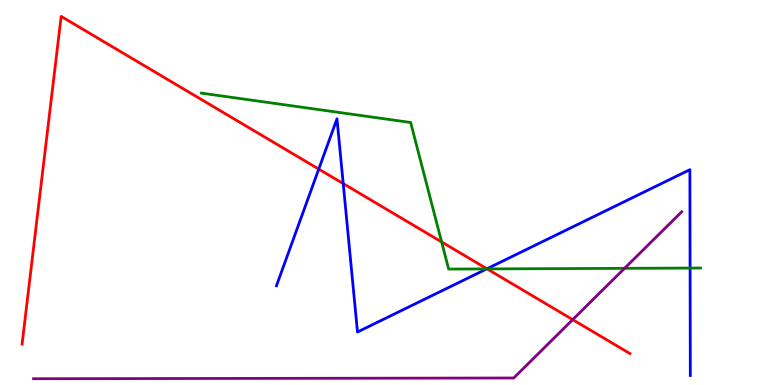[{'lines': ['blue', 'red'], 'intersections': [{'x': 4.11, 'y': 5.61}, {'x': 4.43, 'y': 5.23}, {'x': 6.28, 'y': 3.02}]}, {'lines': ['green', 'red'], 'intersections': [{'x': 5.7, 'y': 3.72}, {'x': 6.29, 'y': 3.02}]}, {'lines': ['purple', 'red'], 'intersections': [{'x': 7.39, 'y': 1.7}]}, {'lines': ['blue', 'green'], 'intersections': [{'x': 6.28, 'y': 3.02}, {'x': 8.9, 'y': 3.04}]}, {'lines': ['blue', 'purple'], 'intersections': []}, {'lines': ['green', 'purple'], 'intersections': [{'x': 8.06, 'y': 3.03}]}]